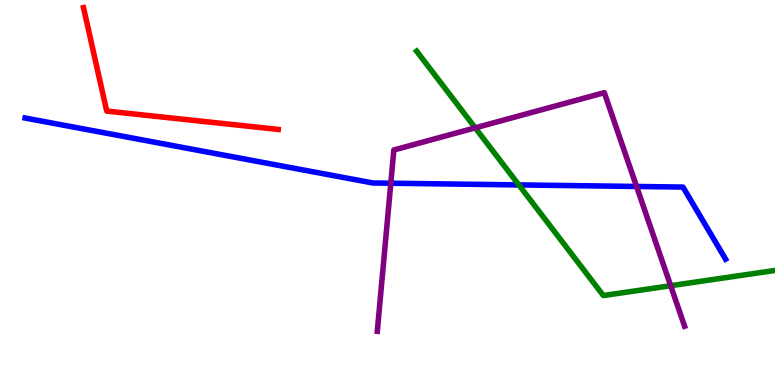[{'lines': ['blue', 'red'], 'intersections': []}, {'lines': ['green', 'red'], 'intersections': []}, {'lines': ['purple', 'red'], 'intersections': []}, {'lines': ['blue', 'green'], 'intersections': [{'x': 6.69, 'y': 5.2}]}, {'lines': ['blue', 'purple'], 'intersections': [{'x': 5.04, 'y': 5.24}, {'x': 8.21, 'y': 5.16}]}, {'lines': ['green', 'purple'], 'intersections': [{'x': 6.13, 'y': 6.68}, {'x': 8.65, 'y': 2.58}]}]